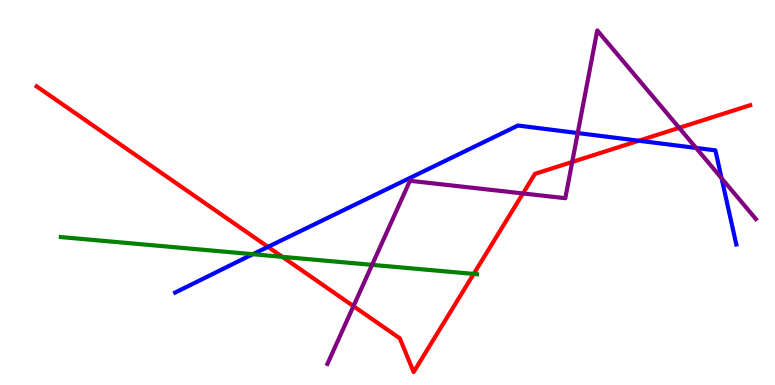[{'lines': ['blue', 'red'], 'intersections': [{'x': 3.46, 'y': 3.59}, {'x': 8.24, 'y': 6.34}]}, {'lines': ['green', 'red'], 'intersections': [{'x': 3.64, 'y': 3.33}, {'x': 6.11, 'y': 2.89}]}, {'lines': ['purple', 'red'], 'intersections': [{'x': 4.56, 'y': 2.05}, {'x': 6.75, 'y': 4.98}, {'x': 7.38, 'y': 5.79}, {'x': 8.76, 'y': 6.68}]}, {'lines': ['blue', 'green'], 'intersections': [{'x': 3.26, 'y': 3.4}]}, {'lines': ['blue', 'purple'], 'intersections': [{'x': 7.45, 'y': 6.54}, {'x': 8.98, 'y': 6.16}, {'x': 9.31, 'y': 5.37}]}, {'lines': ['green', 'purple'], 'intersections': [{'x': 4.8, 'y': 3.12}]}]